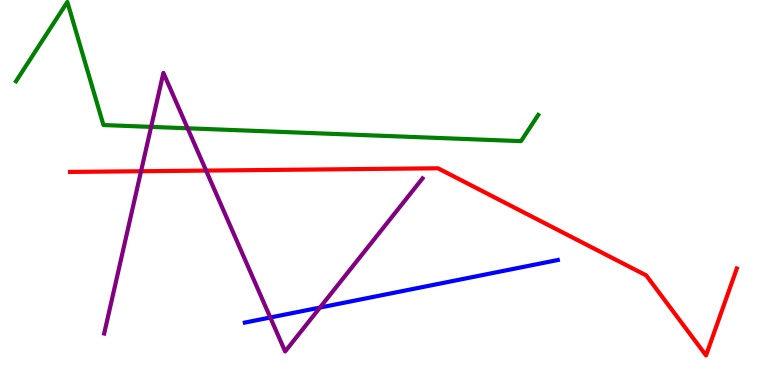[{'lines': ['blue', 'red'], 'intersections': []}, {'lines': ['green', 'red'], 'intersections': []}, {'lines': ['purple', 'red'], 'intersections': [{'x': 1.82, 'y': 5.55}, {'x': 2.66, 'y': 5.57}]}, {'lines': ['blue', 'green'], 'intersections': []}, {'lines': ['blue', 'purple'], 'intersections': [{'x': 3.49, 'y': 1.75}, {'x': 4.13, 'y': 2.01}]}, {'lines': ['green', 'purple'], 'intersections': [{'x': 1.95, 'y': 6.7}, {'x': 2.42, 'y': 6.67}]}]